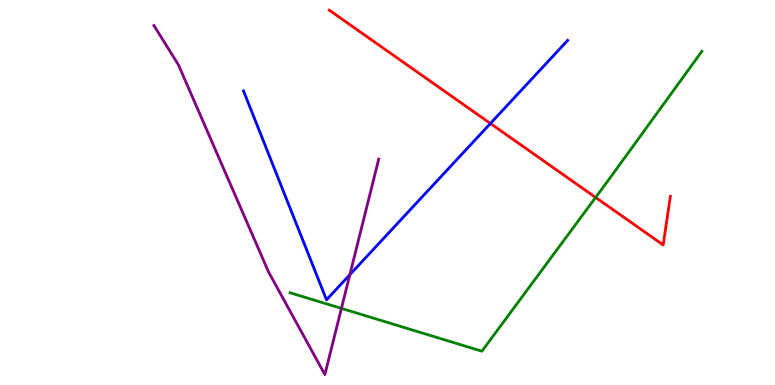[{'lines': ['blue', 'red'], 'intersections': [{'x': 6.33, 'y': 6.79}]}, {'lines': ['green', 'red'], 'intersections': [{'x': 7.69, 'y': 4.87}]}, {'lines': ['purple', 'red'], 'intersections': []}, {'lines': ['blue', 'green'], 'intersections': []}, {'lines': ['blue', 'purple'], 'intersections': [{'x': 4.51, 'y': 2.86}]}, {'lines': ['green', 'purple'], 'intersections': [{'x': 4.41, 'y': 1.99}]}]